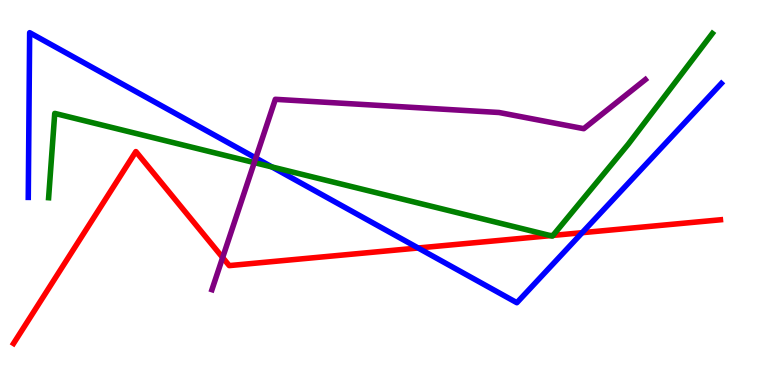[{'lines': ['blue', 'red'], 'intersections': [{'x': 5.4, 'y': 3.56}, {'x': 7.51, 'y': 3.96}]}, {'lines': ['green', 'red'], 'intersections': [{'x': 7.1, 'y': 3.88}, {'x': 7.14, 'y': 3.89}]}, {'lines': ['purple', 'red'], 'intersections': [{'x': 2.87, 'y': 3.31}]}, {'lines': ['blue', 'green'], 'intersections': [{'x': 3.51, 'y': 5.66}]}, {'lines': ['blue', 'purple'], 'intersections': [{'x': 3.3, 'y': 5.9}]}, {'lines': ['green', 'purple'], 'intersections': [{'x': 3.28, 'y': 5.78}]}]